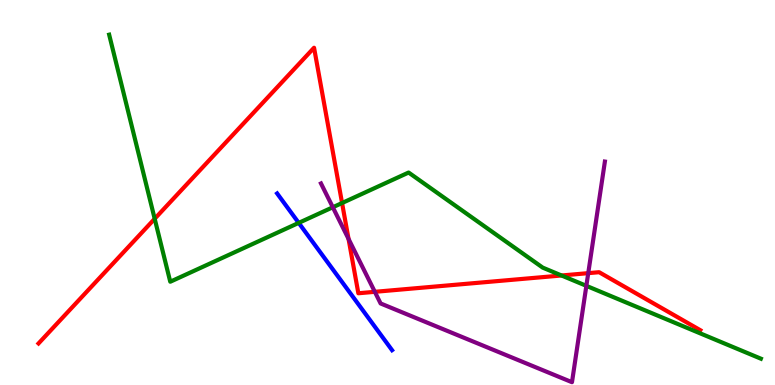[{'lines': ['blue', 'red'], 'intersections': []}, {'lines': ['green', 'red'], 'intersections': [{'x': 2.0, 'y': 4.32}, {'x': 4.41, 'y': 4.73}, {'x': 7.25, 'y': 2.84}]}, {'lines': ['purple', 'red'], 'intersections': [{'x': 4.5, 'y': 3.79}, {'x': 4.84, 'y': 2.42}, {'x': 7.59, 'y': 2.91}]}, {'lines': ['blue', 'green'], 'intersections': [{'x': 3.85, 'y': 4.21}]}, {'lines': ['blue', 'purple'], 'intersections': []}, {'lines': ['green', 'purple'], 'intersections': [{'x': 4.29, 'y': 4.62}, {'x': 7.57, 'y': 2.58}]}]